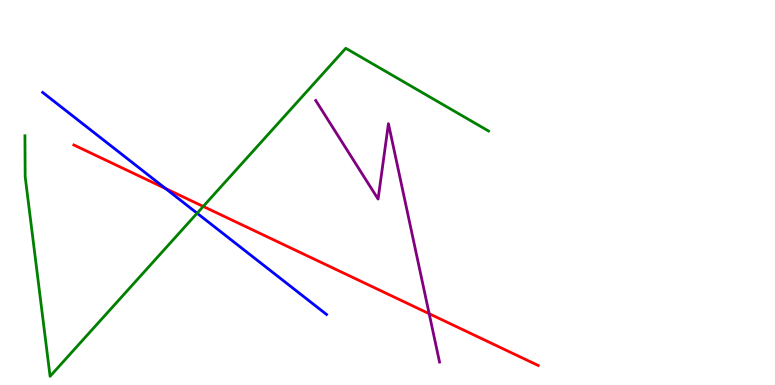[{'lines': ['blue', 'red'], 'intersections': [{'x': 2.14, 'y': 5.1}]}, {'lines': ['green', 'red'], 'intersections': [{'x': 2.62, 'y': 4.64}]}, {'lines': ['purple', 'red'], 'intersections': [{'x': 5.54, 'y': 1.85}]}, {'lines': ['blue', 'green'], 'intersections': [{'x': 2.54, 'y': 4.46}]}, {'lines': ['blue', 'purple'], 'intersections': []}, {'lines': ['green', 'purple'], 'intersections': []}]